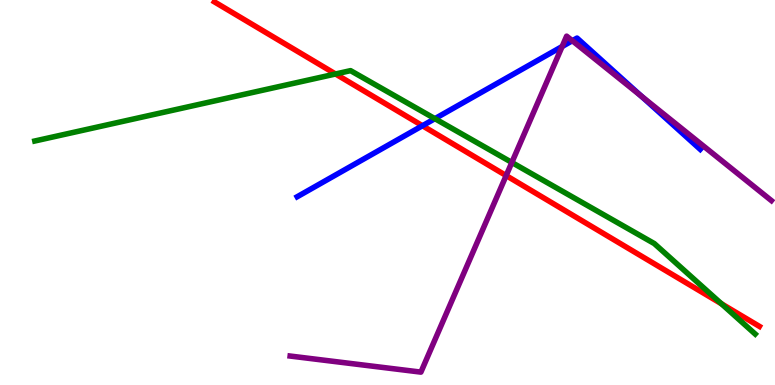[{'lines': ['blue', 'red'], 'intersections': [{'x': 5.45, 'y': 6.73}]}, {'lines': ['green', 'red'], 'intersections': [{'x': 4.33, 'y': 8.08}, {'x': 9.31, 'y': 2.11}]}, {'lines': ['purple', 'red'], 'intersections': [{'x': 6.53, 'y': 5.44}]}, {'lines': ['blue', 'green'], 'intersections': [{'x': 5.61, 'y': 6.92}]}, {'lines': ['blue', 'purple'], 'intersections': [{'x': 7.25, 'y': 8.79}, {'x': 7.38, 'y': 8.94}, {'x': 8.27, 'y': 7.5}]}, {'lines': ['green', 'purple'], 'intersections': [{'x': 6.6, 'y': 5.78}]}]